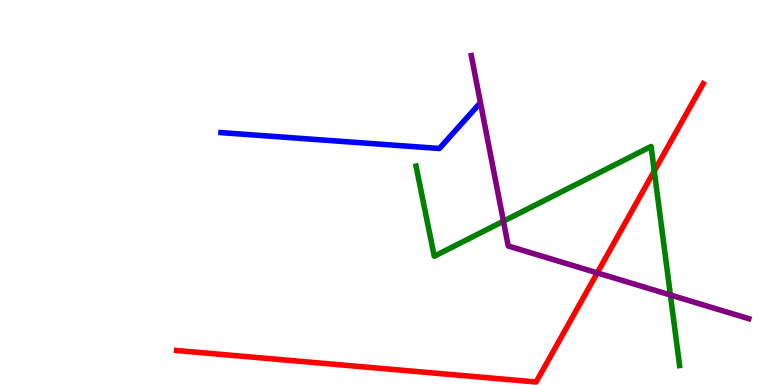[{'lines': ['blue', 'red'], 'intersections': []}, {'lines': ['green', 'red'], 'intersections': [{'x': 8.44, 'y': 5.56}]}, {'lines': ['purple', 'red'], 'intersections': [{'x': 7.71, 'y': 2.91}]}, {'lines': ['blue', 'green'], 'intersections': []}, {'lines': ['blue', 'purple'], 'intersections': []}, {'lines': ['green', 'purple'], 'intersections': [{'x': 6.5, 'y': 4.25}, {'x': 8.65, 'y': 2.34}]}]